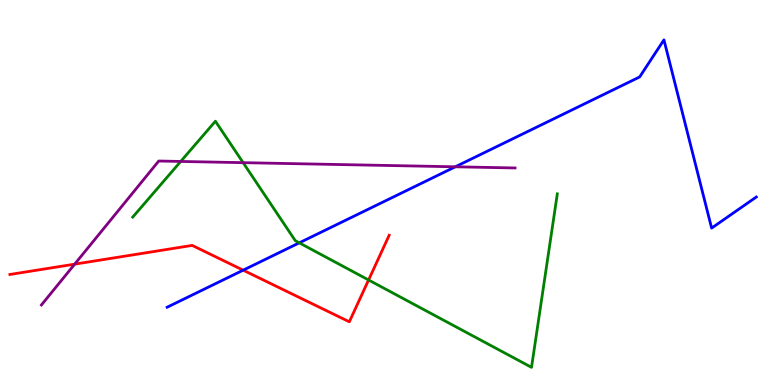[{'lines': ['blue', 'red'], 'intersections': [{'x': 3.14, 'y': 2.98}]}, {'lines': ['green', 'red'], 'intersections': [{'x': 4.76, 'y': 2.73}]}, {'lines': ['purple', 'red'], 'intersections': [{'x': 0.964, 'y': 3.14}]}, {'lines': ['blue', 'green'], 'intersections': [{'x': 3.86, 'y': 3.69}]}, {'lines': ['blue', 'purple'], 'intersections': [{'x': 5.87, 'y': 5.67}]}, {'lines': ['green', 'purple'], 'intersections': [{'x': 2.33, 'y': 5.81}, {'x': 3.14, 'y': 5.77}]}]